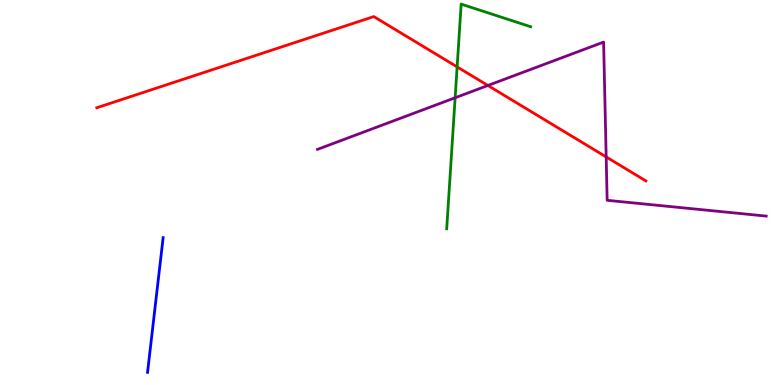[{'lines': ['blue', 'red'], 'intersections': []}, {'lines': ['green', 'red'], 'intersections': [{'x': 5.9, 'y': 8.26}]}, {'lines': ['purple', 'red'], 'intersections': [{'x': 6.3, 'y': 7.78}, {'x': 7.82, 'y': 5.92}]}, {'lines': ['blue', 'green'], 'intersections': []}, {'lines': ['blue', 'purple'], 'intersections': []}, {'lines': ['green', 'purple'], 'intersections': [{'x': 5.87, 'y': 7.46}]}]